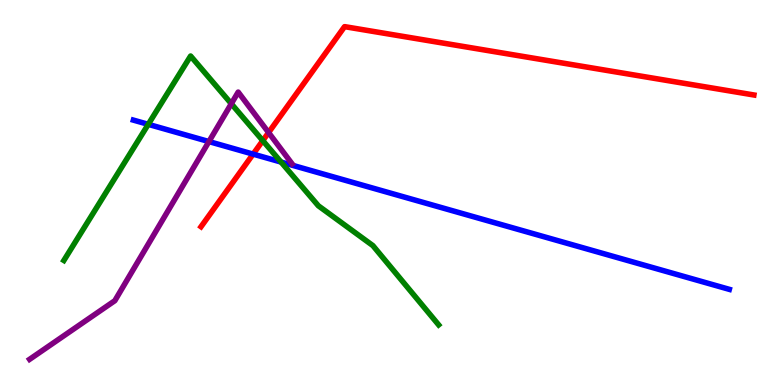[{'lines': ['blue', 'red'], 'intersections': [{'x': 3.27, 'y': 6.0}]}, {'lines': ['green', 'red'], 'intersections': [{'x': 3.39, 'y': 6.35}]}, {'lines': ['purple', 'red'], 'intersections': [{'x': 3.47, 'y': 6.56}]}, {'lines': ['blue', 'green'], 'intersections': [{'x': 1.91, 'y': 6.77}, {'x': 3.63, 'y': 5.79}]}, {'lines': ['blue', 'purple'], 'intersections': [{'x': 2.7, 'y': 6.32}]}, {'lines': ['green', 'purple'], 'intersections': [{'x': 2.98, 'y': 7.31}]}]